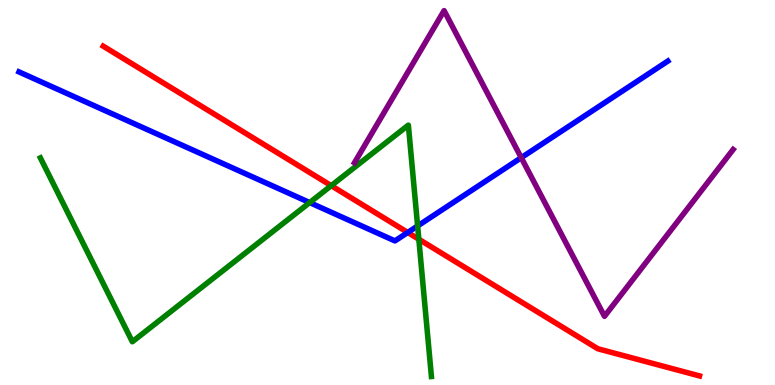[{'lines': ['blue', 'red'], 'intersections': [{'x': 5.26, 'y': 3.96}]}, {'lines': ['green', 'red'], 'intersections': [{'x': 4.27, 'y': 5.18}, {'x': 5.4, 'y': 3.79}]}, {'lines': ['purple', 'red'], 'intersections': []}, {'lines': ['blue', 'green'], 'intersections': [{'x': 4.0, 'y': 4.74}, {'x': 5.39, 'y': 4.13}]}, {'lines': ['blue', 'purple'], 'intersections': [{'x': 6.73, 'y': 5.9}]}, {'lines': ['green', 'purple'], 'intersections': []}]